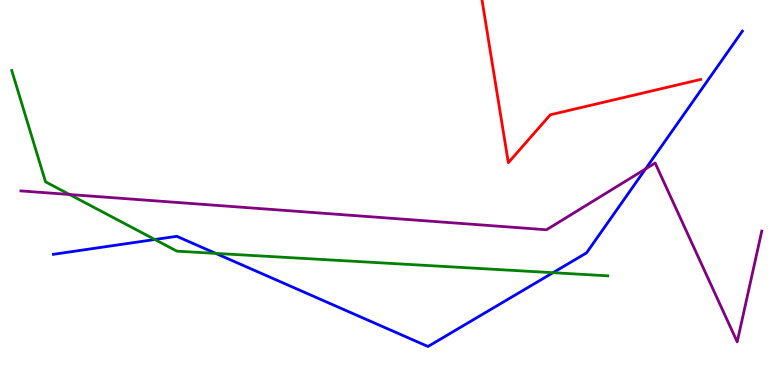[{'lines': ['blue', 'red'], 'intersections': []}, {'lines': ['green', 'red'], 'intersections': []}, {'lines': ['purple', 'red'], 'intersections': []}, {'lines': ['blue', 'green'], 'intersections': [{'x': 2.0, 'y': 3.78}, {'x': 2.78, 'y': 3.42}, {'x': 7.14, 'y': 2.92}]}, {'lines': ['blue', 'purple'], 'intersections': [{'x': 8.33, 'y': 5.61}]}, {'lines': ['green', 'purple'], 'intersections': [{'x': 0.897, 'y': 4.95}]}]